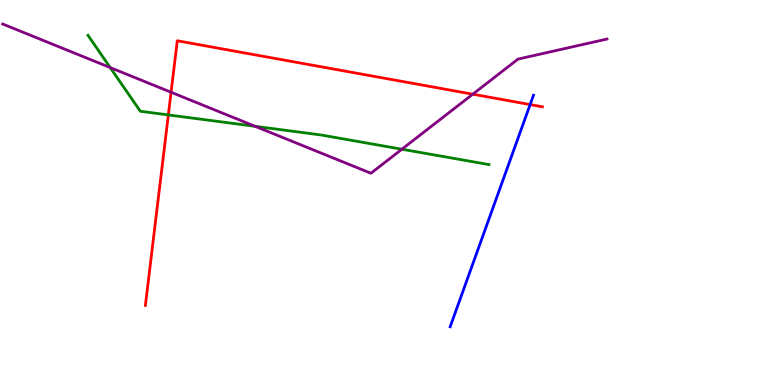[{'lines': ['blue', 'red'], 'intersections': [{'x': 6.84, 'y': 7.28}]}, {'lines': ['green', 'red'], 'intersections': [{'x': 2.17, 'y': 7.02}]}, {'lines': ['purple', 'red'], 'intersections': [{'x': 2.21, 'y': 7.6}, {'x': 6.1, 'y': 7.55}]}, {'lines': ['blue', 'green'], 'intersections': []}, {'lines': ['blue', 'purple'], 'intersections': []}, {'lines': ['green', 'purple'], 'intersections': [{'x': 1.42, 'y': 8.24}, {'x': 3.29, 'y': 6.72}, {'x': 5.19, 'y': 6.12}]}]